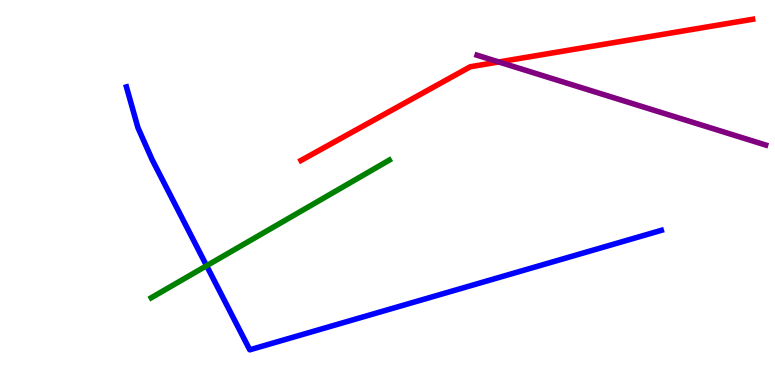[{'lines': ['blue', 'red'], 'intersections': []}, {'lines': ['green', 'red'], 'intersections': []}, {'lines': ['purple', 'red'], 'intersections': [{'x': 6.44, 'y': 8.39}]}, {'lines': ['blue', 'green'], 'intersections': [{'x': 2.67, 'y': 3.1}]}, {'lines': ['blue', 'purple'], 'intersections': []}, {'lines': ['green', 'purple'], 'intersections': []}]